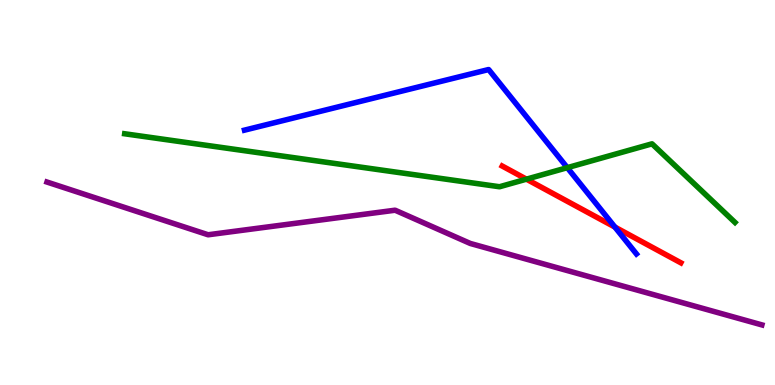[{'lines': ['blue', 'red'], 'intersections': [{'x': 7.93, 'y': 4.1}]}, {'lines': ['green', 'red'], 'intersections': [{'x': 6.79, 'y': 5.35}]}, {'lines': ['purple', 'red'], 'intersections': []}, {'lines': ['blue', 'green'], 'intersections': [{'x': 7.32, 'y': 5.64}]}, {'lines': ['blue', 'purple'], 'intersections': []}, {'lines': ['green', 'purple'], 'intersections': []}]